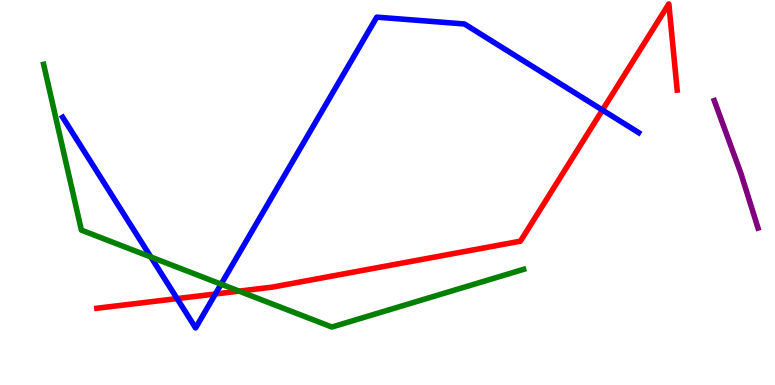[{'lines': ['blue', 'red'], 'intersections': [{'x': 2.29, 'y': 2.24}, {'x': 2.78, 'y': 2.36}, {'x': 7.77, 'y': 7.14}]}, {'lines': ['green', 'red'], 'intersections': [{'x': 3.09, 'y': 2.44}]}, {'lines': ['purple', 'red'], 'intersections': []}, {'lines': ['blue', 'green'], 'intersections': [{'x': 1.95, 'y': 3.32}, {'x': 2.85, 'y': 2.62}]}, {'lines': ['blue', 'purple'], 'intersections': []}, {'lines': ['green', 'purple'], 'intersections': []}]